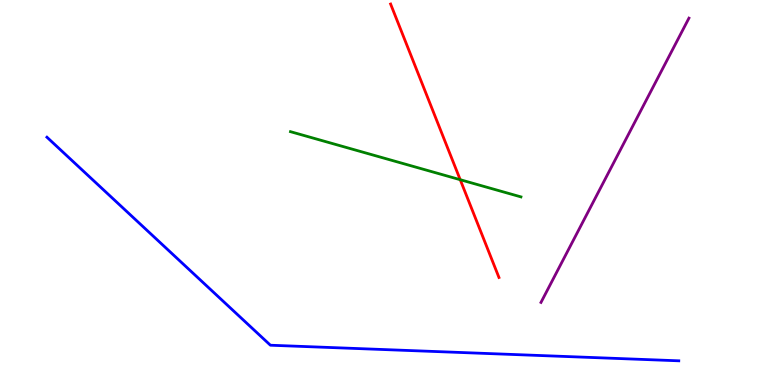[{'lines': ['blue', 'red'], 'intersections': []}, {'lines': ['green', 'red'], 'intersections': [{'x': 5.94, 'y': 5.33}]}, {'lines': ['purple', 'red'], 'intersections': []}, {'lines': ['blue', 'green'], 'intersections': []}, {'lines': ['blue', 'purple'], 'intersections': []}, {'lines': ['green', 'purple'], 'intersections': []}]